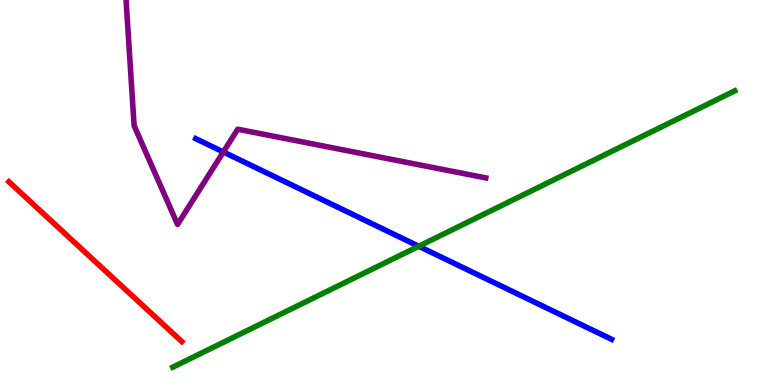[{'lines': ['blue', 'red'], 'intersections': []}, {'lines': ['green', 'red'], 'intersections': []}, {'lines': ['purple', 'red'], 'intersections': []}, {'lines': ['blue', 'green'], 'intersections': [{'x': 5.4, 'y': 3.6}]}, {'lines': ['blue', 'purple'], 'intersections': [{'x': 2.88, 'y': 6.05}]}, {'lines': ['green', 'purple'], 'intersections': []}]